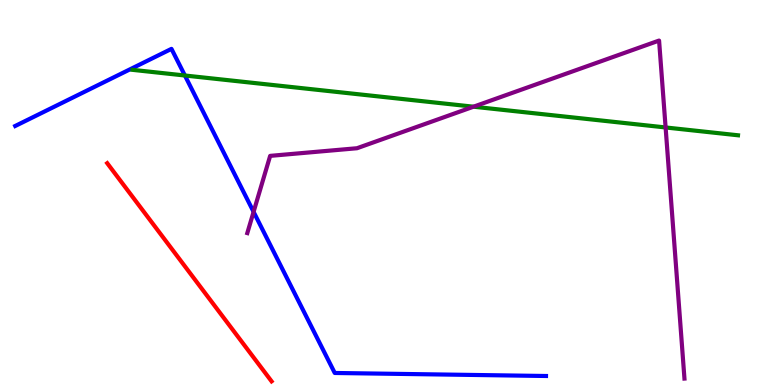[{'lines': ['blue', 'red'], 'intersections': []}, {'lines': ['green', 'red'], 'intersections': []}, {'lines': ['purple', 'red'], 'intersections': []}, {'lines': ['blue', 'green'], 'intersections': [{'x': 2.39, 'y': 8.04}]}, {'lines': ['blue', 'purple'], 'intersections': [{'x': 3.27, 'y': 4.5}]}, {'lines': ['green', 'purple'], 'intersections': [{'x': 6.11, 'y': 7.23}, {'x': 8.59, 'y': 6.69}]}]